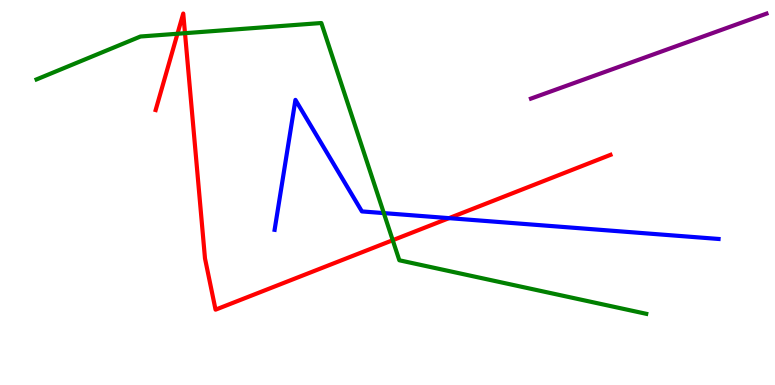[{'lines': ['blue', 'red'], 'intersections': [{'x': 5.79, 'y': 4.33}]}, {'lines': ['green', 'red'], 'intersections': [{'x': 2.29, 'y': 9.12}, {'x': 2.39, 'y': 9.14}, {'x': 5.07, 'y': 3.76}]}, {'lines': ['purple', 'red'], 'intersections': []}, {'lines': ['blue', 'green'], 'intersections': [{'x': 4.95, 'y': 4.46}]}, {'lines': ['blue', 'purple'], 'intersections': []}, {'lines': ['green', 'purple'], 'intersections': []}]